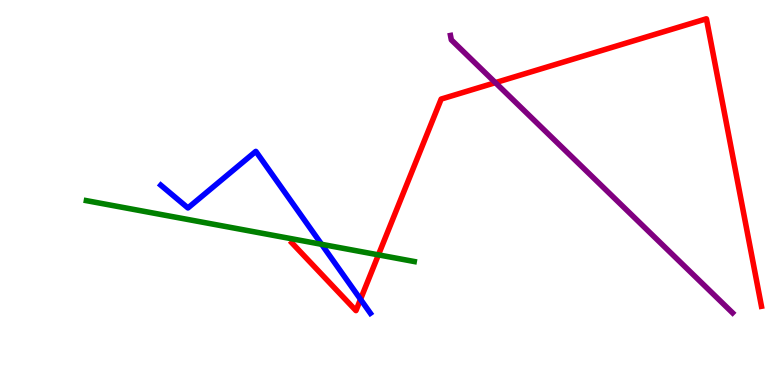[{'lines': ['blue', 'red'], 'intersections': [{'x': 4.65, 'y': 2.23}]}, {'lines': ['green', 'red'], 'intersections': [{'x': 4.88, 'y': 3.38}]}, {'lines': ['purple', 'red'], 'intersections': [{'x': 6.39, 'y': 7.85}]}, {'lines': ['blue', 'green'], 'intersections': [{'x': 4.15, 'y': 3.65}]}, {'lines': ['blue', 'purple'], 'intersections': []}, {'lines': ['green', 'purple'], 'intersections': []}]